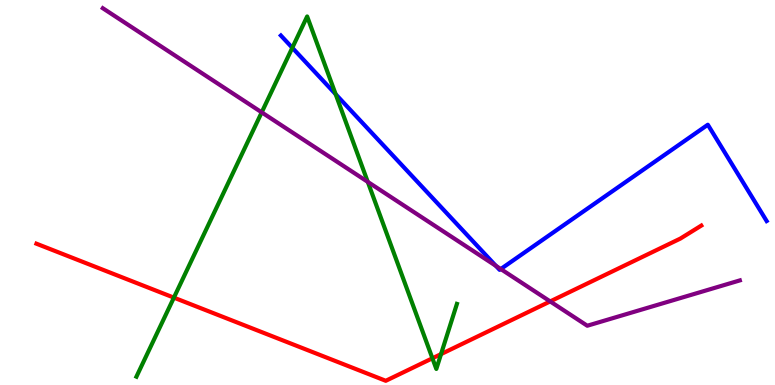[{'lines': ['blue', 'red'], 'intersections': []}, {'lines': ['green', 'red'], 'intersections': [{'x': 2.24, 'y': 2.27}, {'x': 5.58, 'y': 0.694}, {'x': 5.69, 'y': 0.802}]}, {'lines': ['purple', 'red'], 'intersections': [{'x': 7.1, 'y': 2.17}]}, {'lines': ['blue', 'green'], 'intersections': [{'x': 3.77, 'y': 8.76}, {'x': 4.33, 'y': 7.55}]}, {'lines': ['blue', 'purple'], 'intersections': [{'x': 6.4, 'y': 3.1}, {'x': 6.46, 'y': 3.01}]}, {'lines': ['green', 'purple'], 'intersections': [{'x': 3.38, 'y': 7.08}, {'x': 4.75, 'y': 5.28}]}]